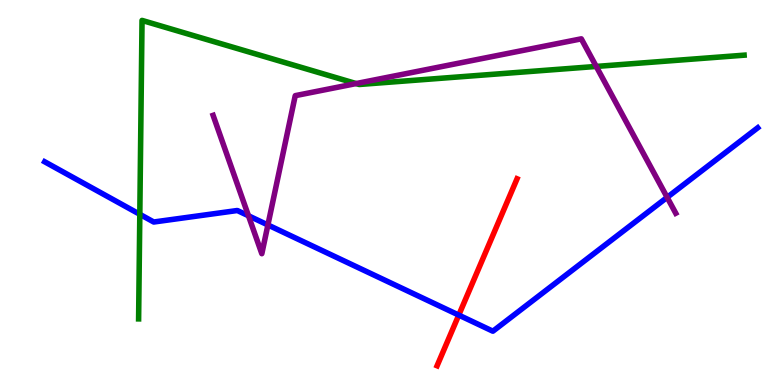[{'lines': ['blue', 'red'], 'intersections': [{'x': 5.92, 'y': 1.82}]}, {'lines': ['green', 'red'], 'intersections': []}, {'lines': ['purple', 'red'], 'intersections': []}, {'lines': ['blue', 'green'], 'intersections': [{'x': 1.8, 'y': 4.43}]}, {'lines': ['blue', 'purple'], 'intersections': [{'x': 3.21, 'y': 4.4}, {'x': 3.46, 'y': 4.16}, {'x': 8.61, 'y': 4.87}]}, {'lines': ['green', 'purple'], 'intersections': [{'x': 4.6, 'y': 7.83}, {'x': 7.69, 'y': 8.27}]}]